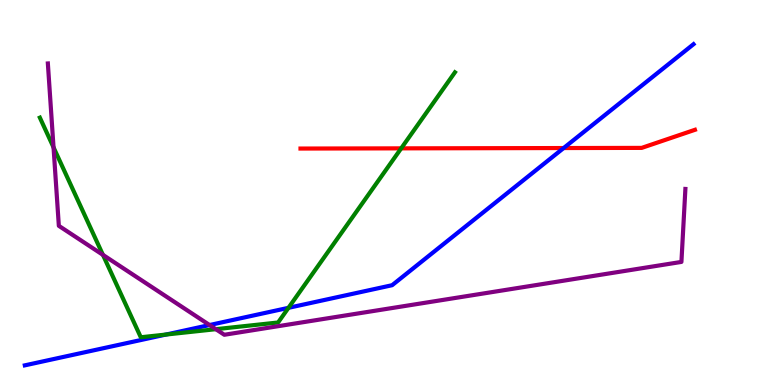[{'lines': ['blue', 'red'], 'intersections': [{'x': 7.27, 'y': 6.15}]}, {'lines': ['green', 'red'], 'intersections': [{'x': 5.18, 'y': 6.15}]}, {'lines': ['purple', 'red'], 'intersections': []}, {'lines': ['blue', 'green'], 'intersections': [{'x': 2.14, 'y': 1.31}, {'x': 3.72, 'y': 2.0}]}, {'lines': ['blue', 'purple'], 'intersections': [{'x': 2.7, 'y': 1.56}]}, {'lines': ['green', 'purple'], 'intersections': [{'x': 0.691, 'y': 6.17}, {'x': 1.33, 'y': 3.38}, {'x': 2.79, 'y': 1.45}]}]